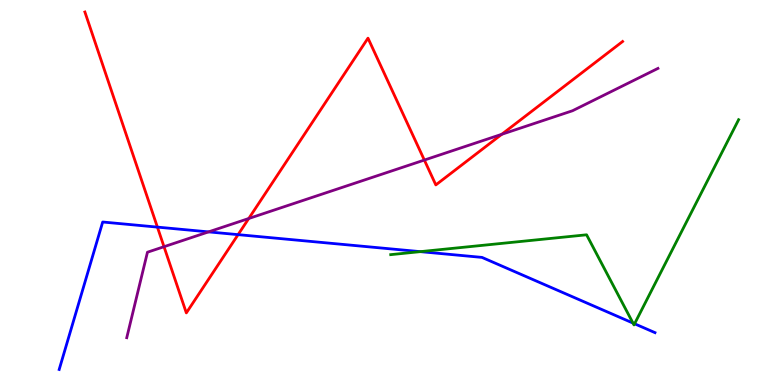[{'lines': ['blue', 'red'], 'intersections': [{'x': 2.03, 'y': 4.1}, {'x': 3.07, 'y': 3.91}]}, {'lines': ['green', 'red'], 'intersections': []}, {'lines': ['purple', 'red'], 'intersections': [{'x': 2.12, 'y': 3.59}, {'x': 3.21, 'y': 4.32}, {'x': 5.48, 'y': 5.84}, {'x': 6.47, 'y': 6.51}]}, {'lines': ['blue', 'green'], 'intersections': [{'x': 5.42, 'y': 3.46}, {'x': 8.17, 'y': 1.61}, {'x': 8.19, 'y': 1.59}]}, {'lines': ['blue', 'purple'], 'intersections': [{'x': 2.69, 'y': 3.98}]}, {'lines': ['green', 'purple'], 'intersections': []}]